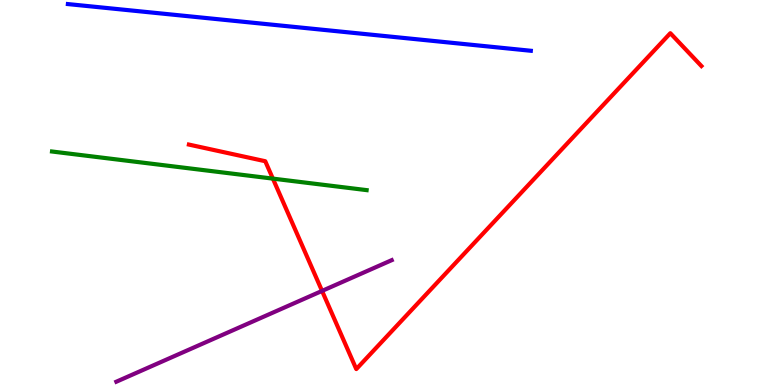[{'lines': ['blue', 'red'], 'intersections': []}, {'lines': ['green', 'red'], 'intersections': [{'x': 3.52, 'y': 5.36}]}, {'lines': ['purple', 'red'], 'intersections': [{'x': 4.16, 'y': 2.44}]}, {'lines': ['blue', 'green'], 'intersections': []}, {'lines': ['blue', 'purple'], 'intersections': []}, {'lines': ['green', 'purple'], 'intersections': []}]